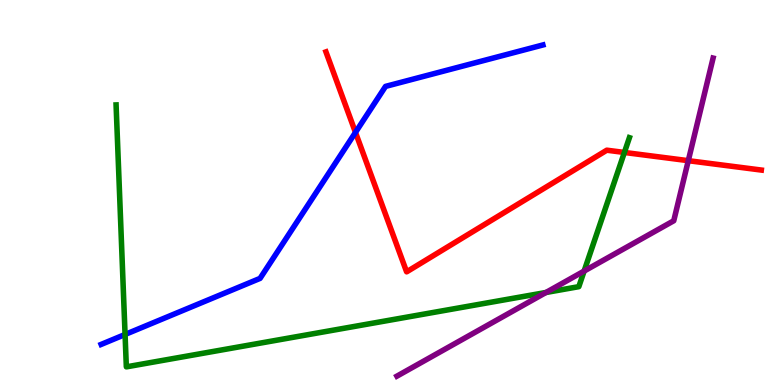[{'lines': ['blue', 'red'], 'intersections': [{'x': 4.59, 'y': 6.56}]}, {'lines': ['green', 'red'], 'intersections': [{'x': 8.06, 'y': 6.04}]}, {'lines': ['purple', 'red'], 'intersections': [{'x': 8.88, 'y': 5.83}]}, {'lines': ['blue', 'green'], 'intersections': [{'x': 1.61, 'y': 1.31}]}, {'lines': ['blue', 'purple'], 'intersections': []}, {'lines': ['green', 'purple'], 'intersections': [{'x': 7.04, 'y': 2.4}, {'x': 7.54, 'y': 2.96}]}]